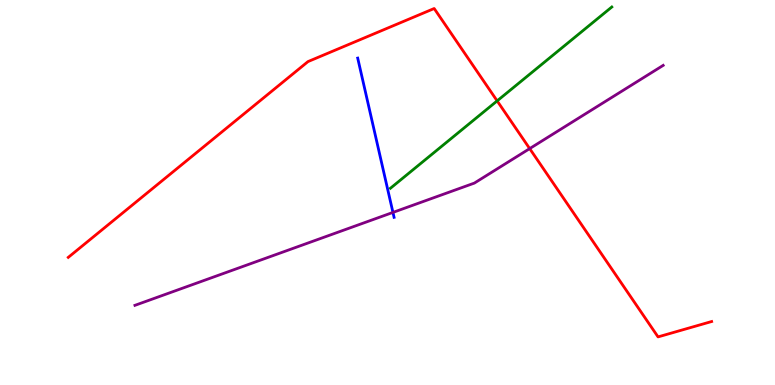[{'lines': ['blue', 'red'], 'intersections': []}, {'lines': ['green', 'red'], 'intersections': [{'x': 6.41, 'y': 7.38}]}, {'lines': ['purple', 'red'], 'intersections': [{'x': 6.83, 'y': 6.14}]}, {'lines': ['blue', 'green'], 'intersections': []}, {'lines': ['blue', 'purple'], 'intersections': [{'x': 5.07, 'y': 4.48}]}, {'lines': ['green', 'purple'], 'intersections': []}]